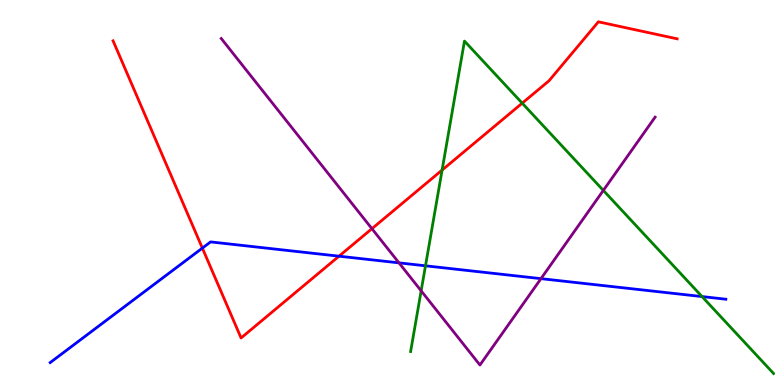[{'lines': ['blue', 'red'], 'intersections': [{'x': 2.61, 'y': 3.56}, {'x': 4.37, 'y': 3.35}]}, {'lines': ['green', 'red'], 'intersections': [{'x': 5.7, 'y': 5.58}, {'x': 6.74, 'y': 7.32}]}, {'lines': ['purple', 'red'], 'intersections': [{'x': 4.8, 'y': 4.06}]}, {'lines': ['blue', 'green'], 'intersections': [{'x': 5.49, 'y': 3.1}, {'x': 9.06, 'y': 2.3}]}, {'lines': ['blue', 'purple'], 'intersections': [{'x': 5.15, 'y': 3.17}, {'x': 6.98, 'y': 2.76}]}, {'lines': ['green', 'purple'], 'intersections': [{'x': 5.43, 'y': 2.45}, {'x': 7.78, 'y': 5.05}]}]